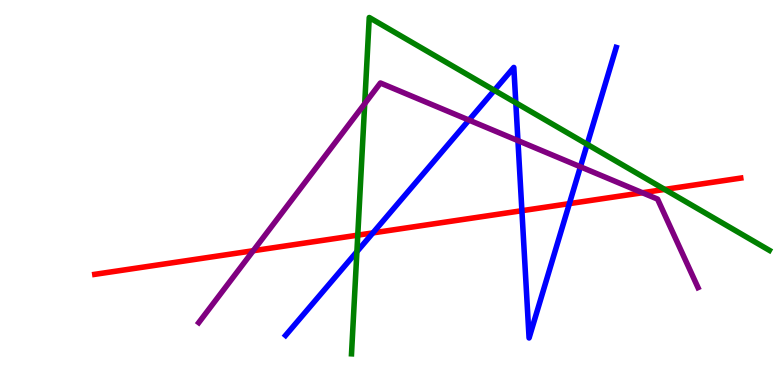[{'lines': ['blue', 'red'], 'intersections': [{'x': 4.81, 'y': 3.95}, {'x': 6.73, 'y': 4.53}, {'x': 7.35, 'y': 4.71}]}, {'lines': ['green', 'red'], 'intersections': [{'x': 4.62, 'y': 3.89}, {'x': 8.58, 'y': 5.08}]}, {'lines': ['purple', 'red'], 'intersections': [{'x': 3.27, 'y': 3.49}, {'x': 8.29, 'y': 4.99}]}, {'lines': ['blue', 'green'], 'intersections': [{'x': 4.61, 'y': 3.46}, {'x': 6.38, 'y': 7.65}, {'x': 6.66, 'y': 7.33}, {'x': 7.58, 'y': 6.25}]}, {'lines': ['blue', 'purple'], 'intersections': [{'x': 6.05, 'y': 6.88}, {'x': 6.68, 'y': 6.35}, {'x': 7.49, 'y': 5.67}]}, {'lines': ['green', 'purple'], 'intersections': [{'x': 4.71, 'y': 7.31}]}]